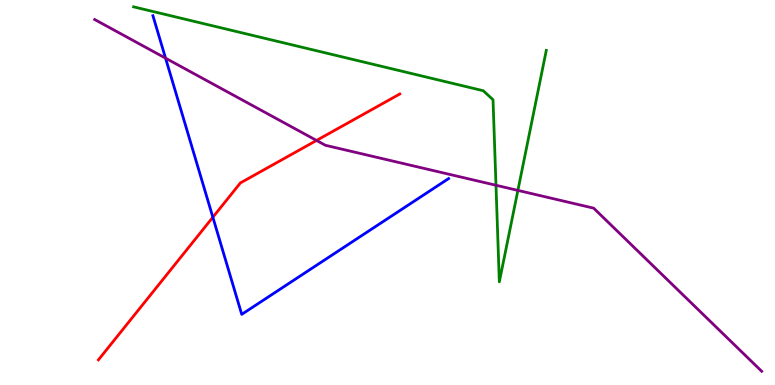[{'lines': ['blue', 'red'], 'intersections': [{'x': 2.75, 'y': 4.36}]}, {'lines': ['green', 'red'], 'intersections': []}, {'lines': ['purple', 'red'], 'intersections': [{'x': 4.08, 'y': 6.35}]}, {'lines': ['blue', 'green'], 'intersections': []}, {'lines': ['blue', 'purple'], 'intersections': [{'x': 2.14, 'y': 8.49}]}, {'lines': ['green', 'purple'], 'intersections': [{'x': 6.4, 'y': 5.19}, {'x': 6.68, 'y': 5.05}]}]